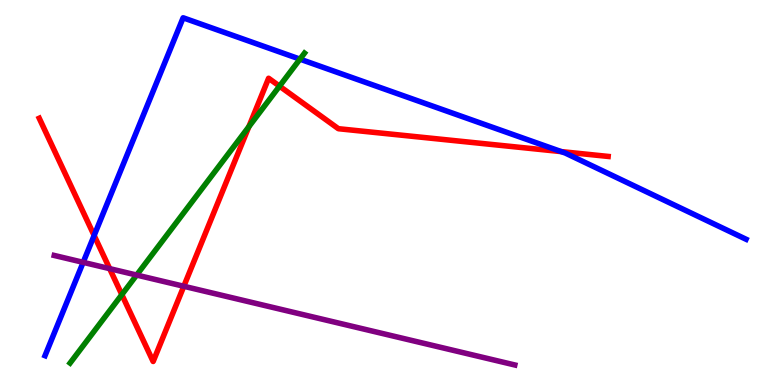[{'lines': ['blue', 'red'], 'intersections': [{'x': 1.21, 'y': 3.88}, {'x': 7.24, 'y': 6.06}]}, {'lines': ['green', 'red'], 'intersections': [{'x': 1.57, 'y': 2.35}, {'x': 3.21, 'y': 6.71}, {'x': 3.61, 'y': 7.76}]}, {'lines': ['purple', 'red'], 'intersections': [{'x': 1.41, 'y': 3.02}, {'x': 2.37, 'y': 2.56}]}, {'lines': ['blue', 'green'], 'intersections': [{'x': 3.87, 'y': 8.46}]}, {'lines': ['blue', 'purple'], 'intersections': [{'x': 1.07, 'y': 3.19}]}, {'lines': ['green', 'purple'], 'intersections': [{'x': 1.76, 'y': 2.86}]}]